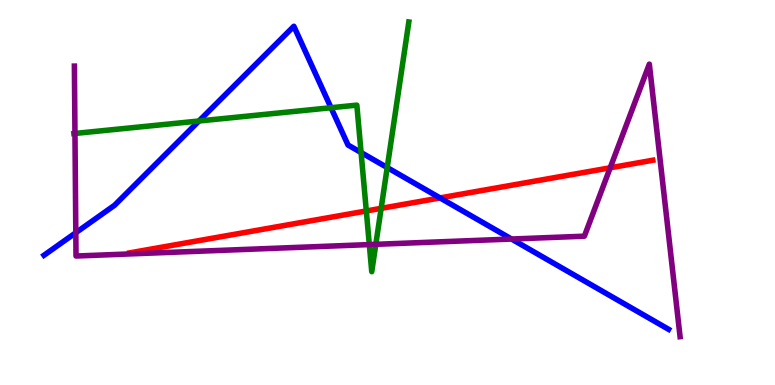[{'lines': ['blue', 'red'], 'intersections': [{'x': 5.68, 'y': 4.86}]}, {'lines': ['green', 'red'], 'intersections': [{'x': 4.73, 'y': 4.52}, {'x': 4.92, 'y': 4.59}]}, {'lines': ['purple', 'red'], 'intersections': [{'x': 7.87, 'y': 5.64}]}, {'lines': ['blue', 'green'], 'intersections': [{'x': 2.57, 'y': 6.86}, {'x': 4.27, 'y': 7.2}, {'x': 4.66, 'y': 6.04}, {'x': 5.0, 'y': 5.65}]}, {'lines': ['blue', 'purple'], 'intersections': [{'x': 0.978, 'y': 3.96}, {'x': 6.6, 'y': 3.79}]}, {'lines': ['green', 'purple'], 'intersections': [{'x': 0.967, 'y': 6.53}, {'x': 4.77, 'y': 3.65}, {'x': 4.85, 'y': 3.65}]}]